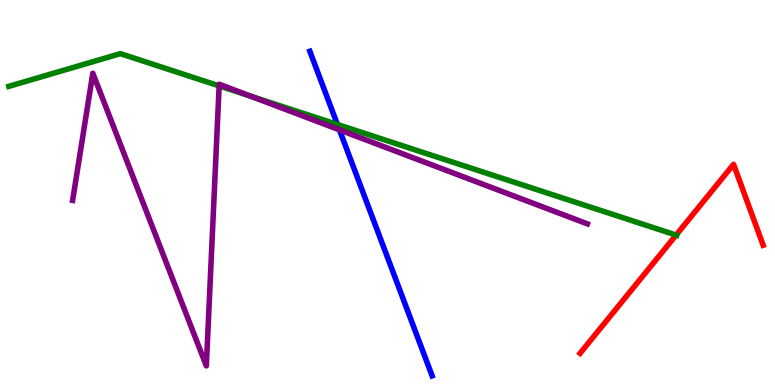[{'lines': ['blue', 'red'], 'intersections': []}, {'lines': ['green', 'red'], 'intersections': [{'x': 8.72, 'y': 3.89}]}, {'lines': ['purple', 'red'], 'intersections': []}, {'lines': ['blue', 'green'], 'intersections': [{'x': 4.35, 'y': 6.77}]}, {'lines': ['blue', 'purple'], 'intersections': [{'x': 4.38, 'y': 6.63}]}, {'lines': ['green', 'purple'], 'intersections': [{'x': 2.83, 'y': 7.77}, {'x': 3.24, 'y': 7.5}]}]